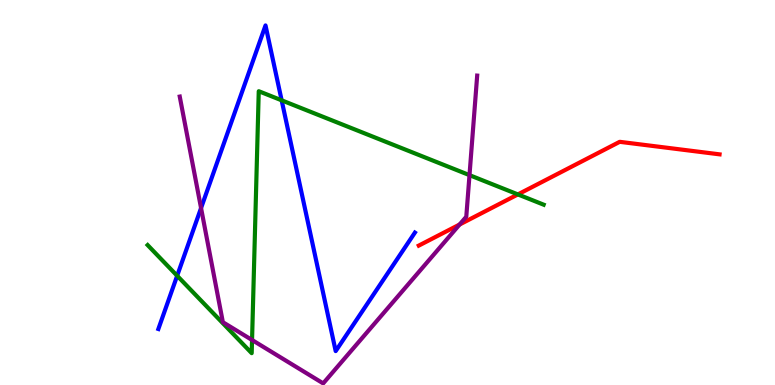[{'lines': ['blue', 'red'], 'intersections': []}, {'lines': ['green', 'red'], 'intersections': [{'x': 6.68, 'y': 4.95}]}, {'lines': ['purple', 'red'], 'intersections': [{'x': 5.93, 'y': 4.17}]}, {'lines': ['blue', 'green'], 'intersections': [{'x': 2.29, 'y': 2.84}, {'x': 3.63, 'y': 7.39}]}, {'lines': ['blue', 'purple'], 'intersections': [{'x': 2.59, 'y': 4.6}]}, {'lines': ['green', 'purple'], 'intersections': [{'x': 3.25, 'y': 1.17}, {'x': 6.06, 'y': 5.45}]}]